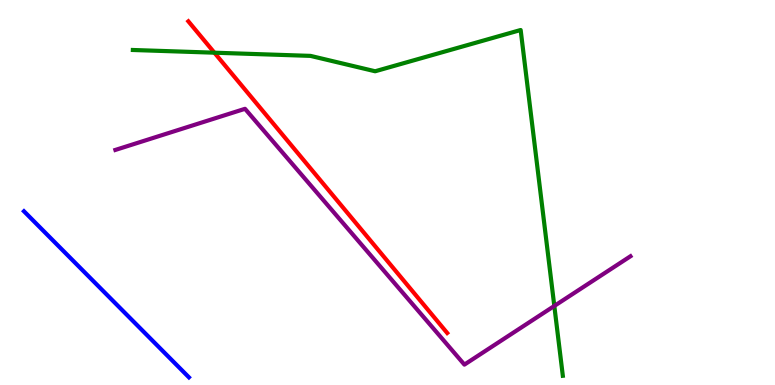[{'lines': ['blue', 'red'], 'intersections': []}, {'lines': ['green', 'red'], 'intersections': [{'x': 2.77, 'y': 8.63}]}, {'lines': ['purple', 'red'], 'intersections': []}, {'lines': ['blue', 'green'], 'intersections': []}, {'lines': ['blue', 'purple'], 'intersections': []}, {'lines': ['green', 'purple'], 'intersections': [{'x': 7.15, 'y': 2.05}]}]